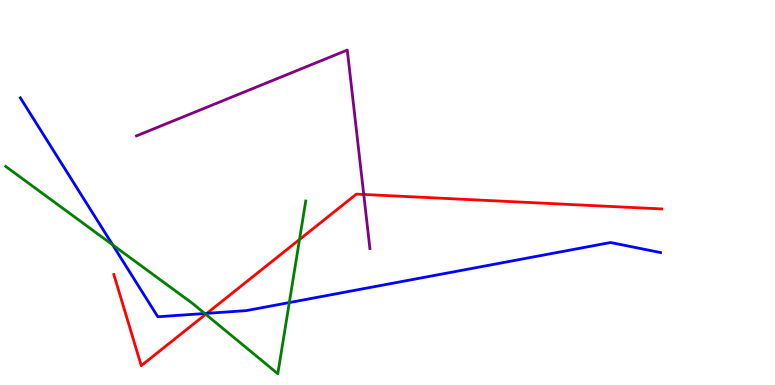[{'lines': ['blue', 'red'], 'intersections': [{'x': 2.67, 'y': 1.86}]}, {'lines': ['green', 'red'], 'intersections': [{'x': 2.65, 'y': 1.84}, {'x': 3.86, 'y': 3.78}]}, {'lines': ['purple', 'red'], 'intersections': [{'x': 4.69, 'y': 4.95}]}, {'lines': ['blue', 'green'], 'intersections': [{'x': 1.45, 'y': 3.64}, {'x': 2.64, 'y': 1.86}, {'x': 3.73, 'y': 2.14}]}, {'lines': ['blue', 'purple'], 'intersections': []}, {'lines': ['green', 'purple'], 'intersections': []}]